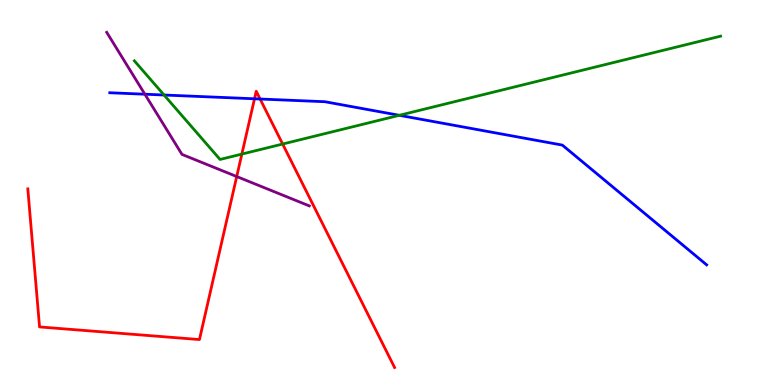[{'lines': ['blue', 'red'], 'intersections': [{'x': 3.28, 'y': 7.43}, {'x': 3.36, 'y': 7.43}]}, {'lines': ['green', 'red'], 'intersections': [{'x': 3.12, 'y': 6.0}, {'x': 3.65, 'y': 6.26}]}, {'lines': ['purple', 'red'], 'intersections': [{'x': 3.05, 'y': 5.41}]}, {'lines': ['blue', 'green'], 'intersections': [{'x': 2.12, 'y': 7.53}, {'x': 5.15, 'y': 7.0}]}, {'lines': ['blue', 'purple'], 'intersections': [{'x': 1.87, 'y': 7.55}]}, {'lines': ['green', 'purple'], 'intersections': []}]